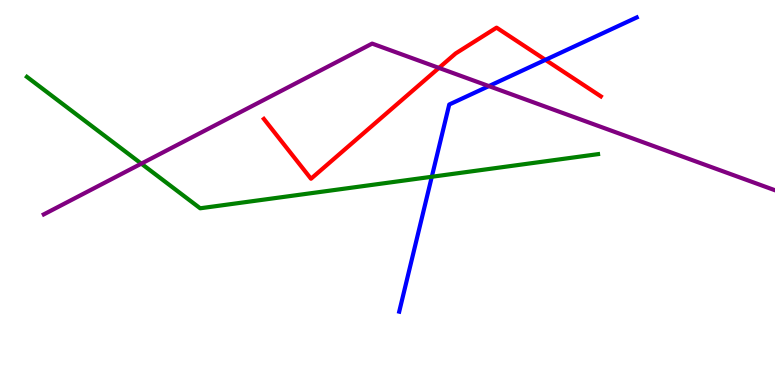[{'lines': ['blue', 'red'], 'intersections': [{'x': 7.04, 'y': 8.45}]}, {'lines': ['green', 'red'], 'intersections': []}, {'lines': ['purple', 'red'], 'intersections': [{'x': 5.66, 'y': 8.24}]}, {'lines': ['blue', 'green'], 'intersections': [{'x': 5.57, 'y': 5.41}]}, {'lines': ['blue', 'purple'], 'intersections': [{'x': 6.31, 'y': 7.76}]}, {'lines': ['green', 'purple'], 'intersections': [{'x': 1.82, 'y': 5.75}]}]